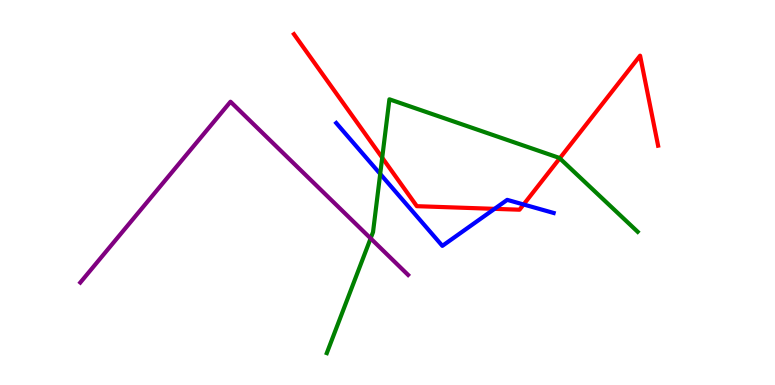[{'lines': ['blue', 'red'], 'intersections': [{'x': 6.38, 'y': 4.58}, {'x': 6.76, 'y': 4.69}]}, {'lines': ['green', 'red'], 'intersections': [{'x': 4.93, 'y': 5.9}, {'x': 7.22, 'y': 5.89}]}, {'lines': ['purple', 'red'], 'intersections': []}, {'lines': ['blue', 'green'], 'intersections': [{'x': 4.91, 'y': 5.48}]}, {'lines': ['blue', 'purple'], 'intersections': []}, {'lines': ['green', 'purple'], 'intersections': [{'x': 4.78, 'y': 3.81}]}]